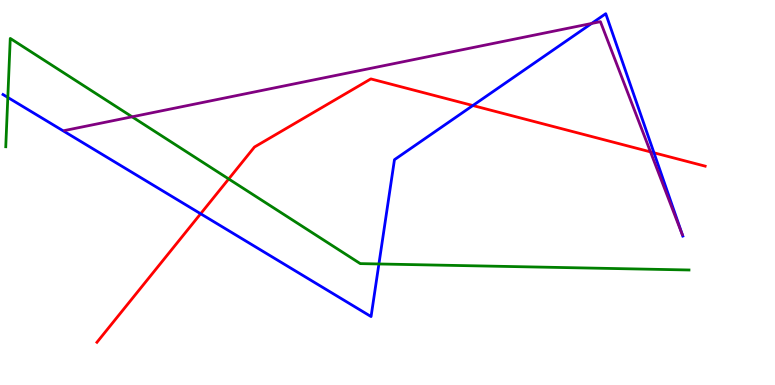[{'lines': ['blue', 'red'], 'intersections': [{'x': 2.59, 'y': 4.45}, {'x': 6.1, 'y': 7.26}, {'x': 8.44, 'y': 6.03}]}, {'lines': ['green', 'red'], 'intersections': [{'x': 2.95, 'y': 5.35}]}, {'lines': ['purple', 'red'], 'intersections': [{'x': 8.39, 'y': 6.06}]}, {'lines': ['blue', 'green'], 'intersections': [{'x': 0.101, 'y': 7.47}, {'x': 4.89, 'y': 3.14}]}, {'lines': ['blue', 'purple'], 'intersections': [{'x': 7.63, 'y': 9.39}]}, {'lines': ['green', 'purple'], 'intersections': [{'x': 1.7, 'y': 6.97}]}]